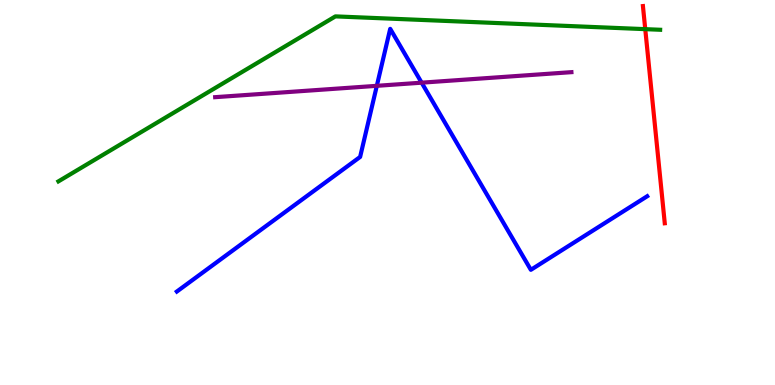[{'lines': ['blue', 'red'], 'intersections': []}, {'lines': ['green', 'red'], 'intersections': [{'x': 8.33, 'y': 9.24}]}, {'lines': ['purple', 'red'], 'intersections': []}, {'lines': ['blue', 'green'], 'intersections': []}, {'lines': ['blue', 'purple'], 'intersections': [{'x': 4.86, 'y': 7.77}, {'x': 5.44, 'y': 7.85}]}, {'lines': ['green', 'purple'], 'intersections': []}]